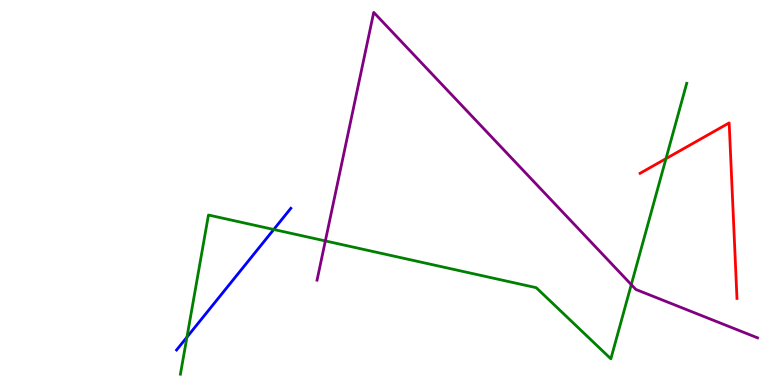[{'lines': ['blue', 'red'], 'intersections': []}, {'lines': ['green', 'red'], 'intersections': [{'x': 8.59, 'y': 5.88}]}, {'lines': ['purple', 'red'], 'intersections': []}, {'lines': ['blue', 'green'], 'intersections': [{'x': 2.41, 'y': 1.24}, {'x': 3.53, 'y': 4.04}]}, {'lines': ['blue', 'purple'], 'intersections': []}, {'lines': ['green', 'purple'], 'intersections': [{'x': 4.2, 'y': 3.74}, {'x': 8.15, 'y': 2.61}]}]